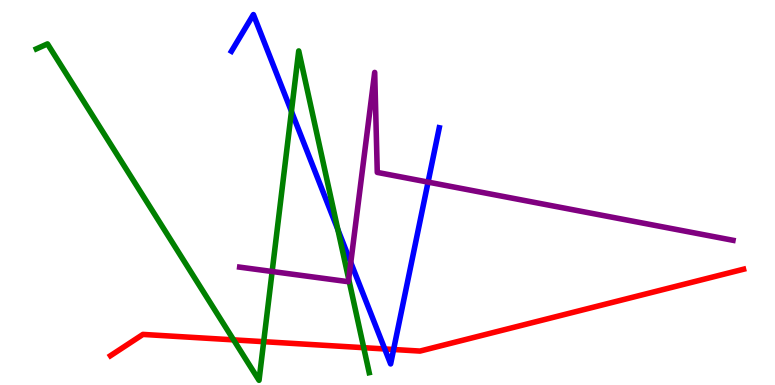[{'lines': ['blue', 'red'], 'intersections': [{'x': 4.96, 'y': 0.936}, {'x': 5.08, 'y': 0.922}]}, {'lines': ['green', 'red'], 'intersections': [{'x': 3.01, 'y': 1.17}, {'x': 3.4, 'y': 1.13}, {'x': 4.69, 'y': 0.969}]}, {'lines': ['purple', 'red'], 'intersections': []}, {'lines': ['blue', 'green'], 'intersections': [{'x': 3.76, 'y': 7.11}, {'x': 4.36, 'y': 4.04}]}, {'lines': ['blue', 'purple'], 'intersections': [{'x': 4.53, 'y': 3.18}, {'x': 5.52, 'y': 5.27}]}, {'lines': ['green', 'purple'], 'intersections': [{'x': 3.51, 'y': 2.95}, {'x': 4.5, 'y': 2.75}]}]